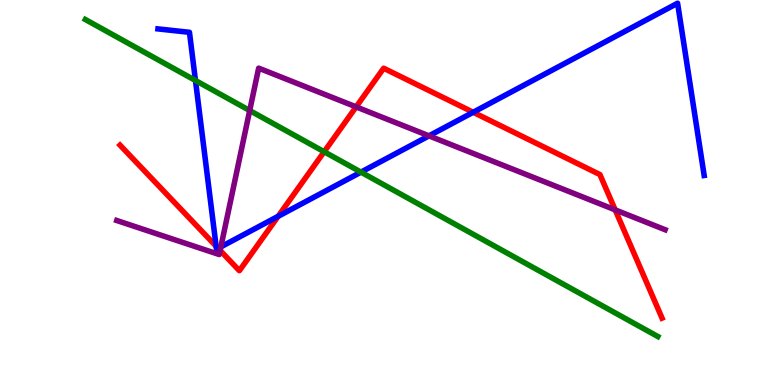[{'lines': ['blue', 'red'], 'intersections': [{'x': 2.79, 'y': 3.6}, {'x': 2.81, 'y': 3.55}, {'x': 3.59, 'y': 4.38}, {'x': 6.11, 'y': 7.08}]}, {'lines': ['green', 'red'], 'intersections': [{'x': 4.18, 'y': 6.06}]}, {'lines': ['purple', 'red'], 'intersections': [{'x': 2.84, 'y': 3.5}, {'x': 4.6, 'y': 7.22}, {'x': 7.94, 'y': 4.55}]}, {'lines': ['blue', 'green'], 'intersections': [{'x': 2.52, 'y': 7.91}, {'x': 4.66, 'y': 5.53}]}, {'lines': ['blue', 'purple'], 'intersections': [{'x': 2.85, 'y': 3.59}, {'x': 5.54, 'y': 6.47}]}, {'lines': ['green', 'purple'], 'intersections': [{'x': 3.22, 'y': 7.13}]}]